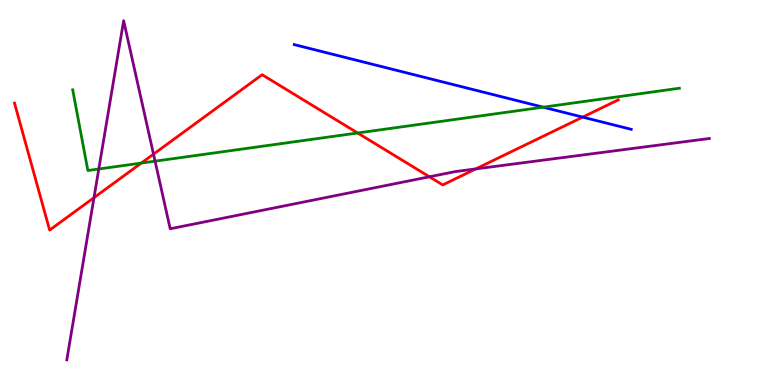[{'lines': ['blue', 'red'], 'intersections': [{'x': 7.52, 'y': 6.96}]}, {'lines': ['green', 'red'], 'intersections': [{'x': 1.82, 'y': 5.76}, {'x': 4.61, 'y': 6.55}]}, {'lines': ['purple', 'red'], 'intersections': [{'x': 1.21, 'y': 4.87}, {'x': 1.98, 'y': 6.0}, {'x': 5.54, 'y': 5.41}, {'x': 6.14, 'y': 5.61}]}, {'lines': ['blue', 'green'], 'intersections': [{'x': 7.01, 'y': 7.22}]}, {'lines': ['blue', 'purple'], 'intersections': []}, {'lines': ['green', 'purple'], 'intersections': [{'x': 1.27, 'y': 5.61}, {'x': 2.0, 'y': 5.81}]}]